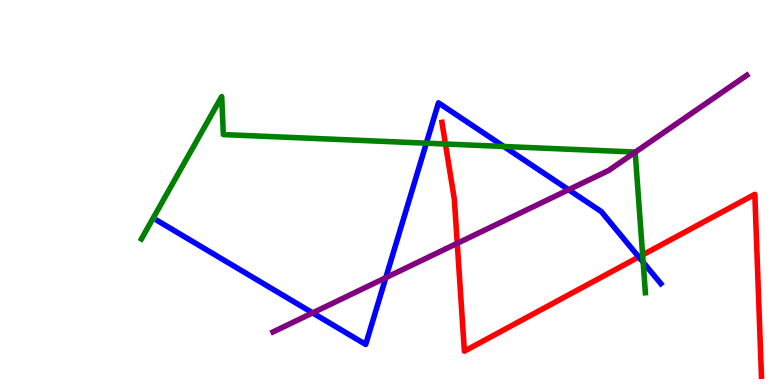[{'lines': ['blue', 'red'], 'intersections': [{'x': 8.24, 'y': 3.33}]}, {'lines': ['green', 'red'], 'intersections': [{'x': 5.75, 'y': 6.26}, {'x': 8.29, 'y': 3.38}]}, {'lines': ['purple', 'red'], 'intersections': [{'x': 5.9, 'y': 3.68}]}, {'lines': ['blue', 'green'], 'intersections': [{'x': 5.5, 'y': 6.28}, {'x': 6.5, 'y': 6.2}, {'x': 8.3, 'y': 3.19}]}, {'lines': ['blue', 'purple'], 'intersections': [{'x': 4.03, 'y': 1.87}, {'x': 4.98, 'y': 2.79}, {'x': 7.34, 'y': 5.07}]}, {'lines': ['green', 'purple'], 'intersections': [{'x': 8.2, 'y': 6.05}]}]